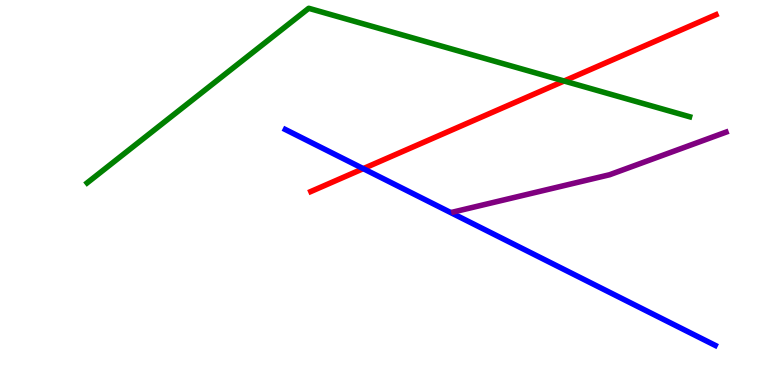[{'lines': ['blue', 'red'], 'intersections': [{'x': 4.69, 'y': 5.62}]}, {'lines': ['green', 'red'], 'intersections': [{'x': 7.28, 'y': 7.9}]}, {'lines': ['purple', 'red'], 'intersections': []}, {'lines': ['blue', 'green'], 'intersections': []}, {'lines': ['blue', 'purple'], 'intersections': []}, {'lines': ['green', 'purple'], 'intersections': []}]